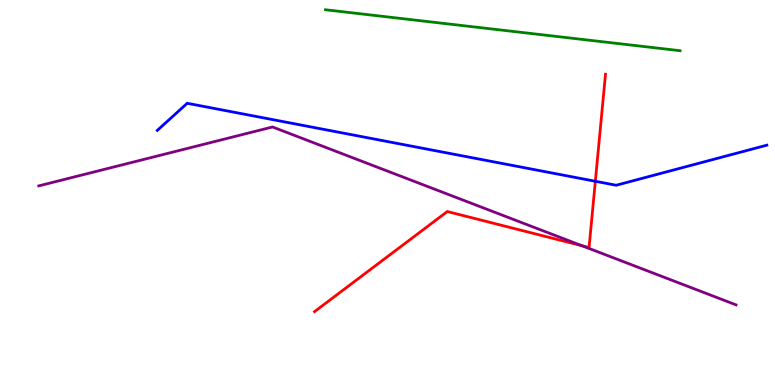[{'lines': ['blue', 'red'], 'intersections': [{'x': 7.68, 'y': 5.29}]}, {'lines': ['green', 'red'], 'intersections': []}, {'lines': ['purple', 'red'], 'intersections': [{'x': 7.51, 'y': 3.62}]}, {'lines': ['blue', 'green'], 'intersections': []}, {'lines': ['blue', 'purple'], 'intersections': []}, {'lines': ['green', 'purple'], 'intersections': []}]